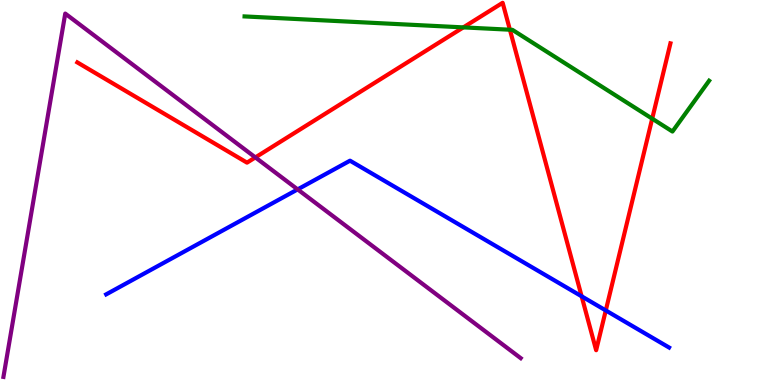[{'lines': ['blue', 'red'], 'intersections': [{'x': 7.5, 'y': 2.3}, {'x': 7.82, 'y': 1.94}]}, {'lines': ['green', 'red'], 'intersections': [{'x': 5.98, 'y': 9.29}, {'x': 6.58, 'y': 9.23}, {'x': 8.42, 'y': 6.92}]}, {'lines': ['purple', 'red'], 'intersections': [{'x': 3.3, 'y': 5.91}]}, {'lines': ['blue', 'green'], 'intersections': []}, {'lines': ['blue', 'purple'], 'intersections': [{'x': 3.84, 'y': 5.08}]}, {'lines': ['green', 'purple'], 'intersections': []}]